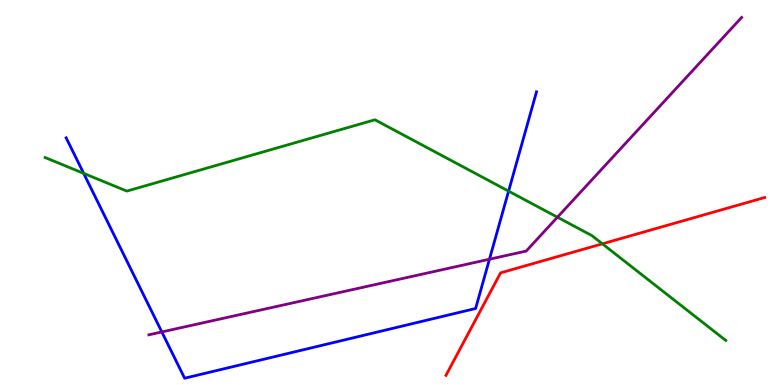[{'lines': ['blue', 'red'], 'intersections': []}, {'lines': ['green', 'red'], 'intersections': [{'x': 7.77, 'y': 3.67}]}, {'lines': ['purple', 'red'], 'intersections': []}, {'lines': ['blue', 'green'], 'intersections': [{'x': 1.08, 'y': 5.5}, {'x': 6.56, 'y': 5.04}]}, {'lines': ['blue', 'purple'], 'intersections': [{'x': 2.09, 'y': 1.38}, {'x': 6.32, 'y': 3.27}]}, {'lines': ['green', 'purple'], 'intersections': [{'x': 7.19, 'y': 4.36}]}]